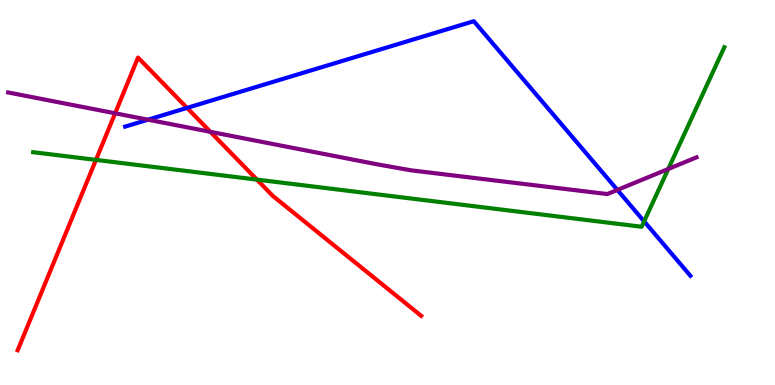[{'lines': ['blue', 'red'], 'intersections': [{'x': 2.41, 'y': 7.2}]}, {'lines': ['green', 'red'], 'intersections': [{'x': 1.24, 'y': 5.85}, {'x': 3.32, 'y': 5.33}]}, {'lines': ['purple', 'red'], 'intersections': [{'x': 1.49, 'y': 7.06}, {'x': 2.71, 'y': 6.58}]}, {'lines': ['blue', 'green'], 'intersections': [{'x': 8.31, 'y': 4.25}]}, {'lines': ['blue', 'purple'], 'intersections': [{'x': 1.91, 'y': 6.89}, {'x': 7.97, 'y': 5.07}]}, {'lines': ['green', 'purple'], 'intersections': [{'x': 8.62, 'y': 5.61}]}]